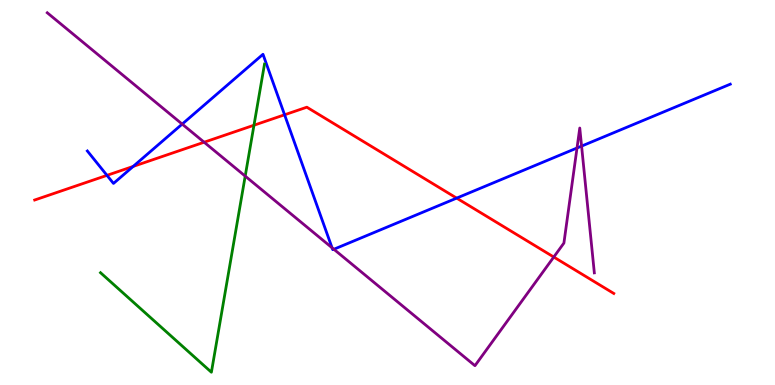[{'lines': ['blue', 'red'], 'intersections': [{'x': 1.38, 'y': 5.45}, {'x': 1.72, 'y': 5.68}, {'x': 3.67, 'y': 7.02}, {'x': 5.89, 'y': 4.85}]}, {'lines': ['green', 'red'], 'intersections': [{'x': 3.28, 'y': 6.75}]}, {'lines': ['purple', 'red'], 'intersections': [{'x': 2.63, 'y': 6.31}, {'x': 7.15, 'y': 3.32}]}, {'lines': ['blue', 'green'], 'intersections': []}, {'lines': ['blue', 'purple'], 'intersections': [{'x': 2.35, 'y': 6.78}, {'x': 4.28, 'y': 3.56}, {'x': 4.31, 'y': 3.53}, {'x': 7.45, 'y': 6.16}, {'x': 7.5, 'y': 6.21}]}, {'lines': ['green', 'purple'], 'intersections': [{'x': 3.16, 'y': 5.43}]}]